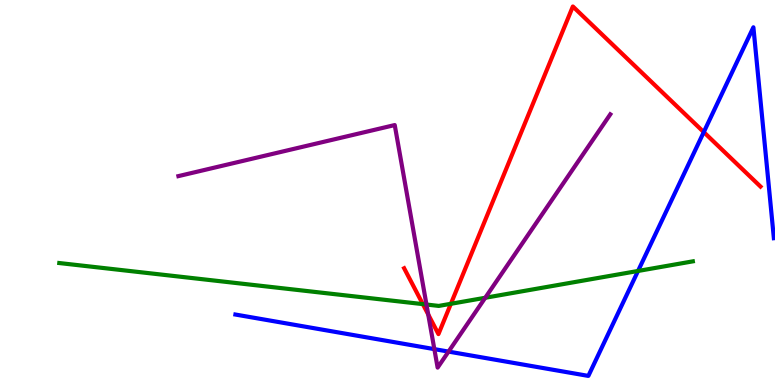[{'lines': ['blue', 'red'], 'intersections': [{'x': 9.08, 'y': 6.57}]}, {'lines': ['green', 'red'], 'intersections': [{'x': 5.46, 'y': 2.1}, {'x': 5.82, 'y': 2.11}]}, {'lines': ['purple', 'red'], 'intersections': [{'x': 5.53, 'y': 1.83}]}, {'lines': ['blue', 'green'], 'intersections': [{'x': 8.23, 'y': 2.96}]}, {'lines': ['blue', 'purple'], 'intersections': [{'x': 5.6, 'y': 0.932}, {'x': 5.79, 'y': 0.868}]}, {'lines': ['green', 'purple'], 'intersections': [{'x': 5.5, 'y': 2.09}, {'x': 6.26, 'y': 2.27}]}]